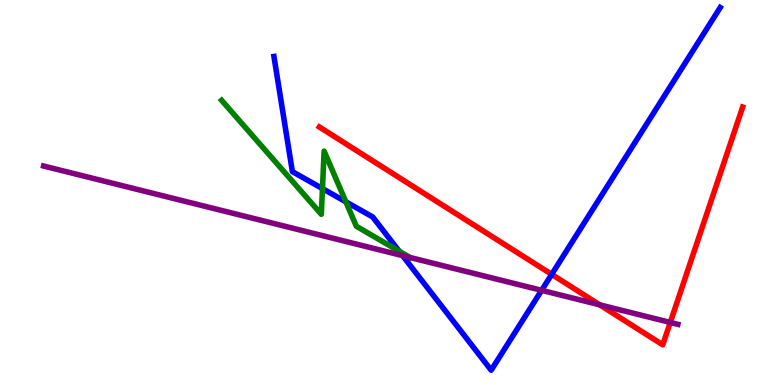[{'lines': ['blue', 'red'], 'intersections': [{'x': 7.12, 'y': 2.87}]}, {'lines': ['green', 'red'], 'intersections': []}, {'lines': ['purple', 'red'], 'intersections': [{'x': 7.74, 'y': 2.08}, {'x': 8.65, 'y': 1.63}]}, {'lines': ['blue', 'green'], 'intersections': [{'x': 4.16, 'y': 5.1}, {'x': 4.46, 'y': 4.76}, {'x': 5.15, 'y': 3.48}]}, {'lines': ['blue', 'purple'], 'intersections': [{'x': 5.19, 'y': 3.36}, {'x': 6.99, 'y': 2.46}]}, {'lines': ['green', 'purple'], 'intersections': []}]